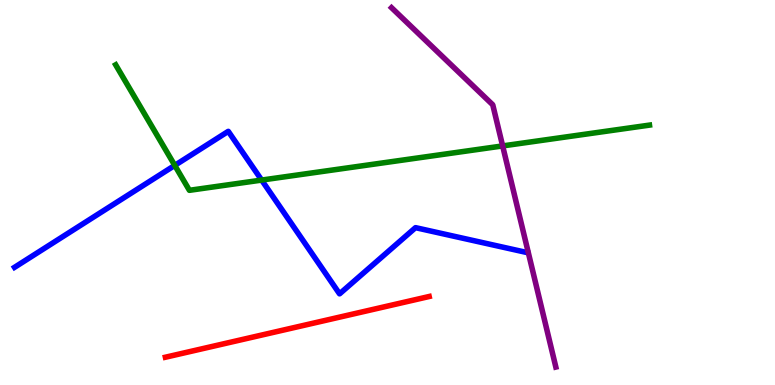[{'lines': ['blue', 'red'], 'intersections': []}, {'lines': ['green', 'red'], 'intersections': []}, {'lines': ['purple', 'red'], 'intersections': []}, {'lines': ['blue', 'green'], 'intersections': [{'x': 2.26, 'y': 5.7}, {'x': 3.38, 'y': 5.32}]}, {'lines': ['blue', 'purple'], 'intersections': []}, {'lines': ['green', 'purple'], 'intersections': [{'x': 6.49, 'y': 6.21}]}]